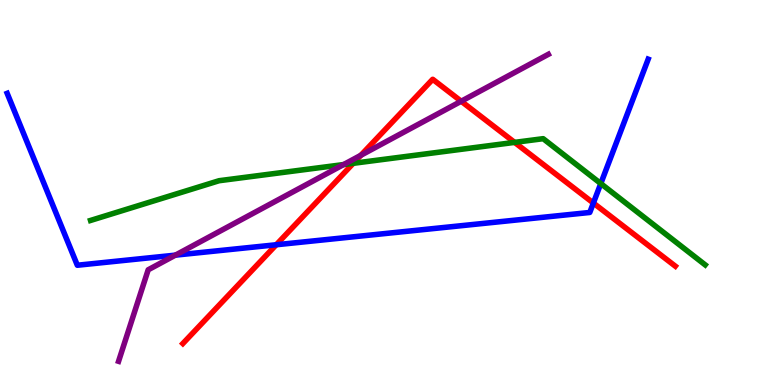[{'lines': ['blue', 'red'], 'intersections': [{'x': 3.56, 'y': 3.64}, {'x': 7.66, 'y': 4.73}]}, {'lines': ['green', 'red'], 'intersections': [{'x': 4.56, 'y': 5.76}, {'x': 6.64, 'y': 6.3}]}, {'lines': ['purple', 'red'], 'intersections': [{'x': 4.66, 'y': 5.97}, {'x': 5.95, 'y': 7.37}]}, {'lines': ['blue', 'green'], 'intersections': [{'x': 7.75, 'y': 5.23}]}, {'lines': ['blue', 'purple'], 'intersections': [{'x': 2.26, 'y': 3.37}]}, {'lines': ['green', 'purple'], 'intersections': [{'x': 4.43, 'y': 5.73}]}]